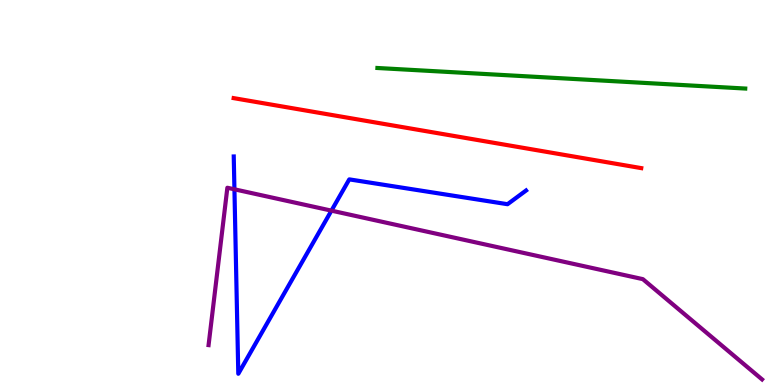[{'lines': ['blue', 'red'], 'intersections': []}, {'lines': ['green', 'red'], 'intersections': []}, {'lines': ['purple', 'red'], 'intersections': []}, {'lines': ['blue', 'green'], 'intersections': []}, {'lines': ['blue', 'purple'], 'intersections': [{'x': 3.02, 'y': 5.08}, {'x': 4.28, 'y': 4.53}]}, {'lines': ['green', 'purple'], 'intersections': []}]